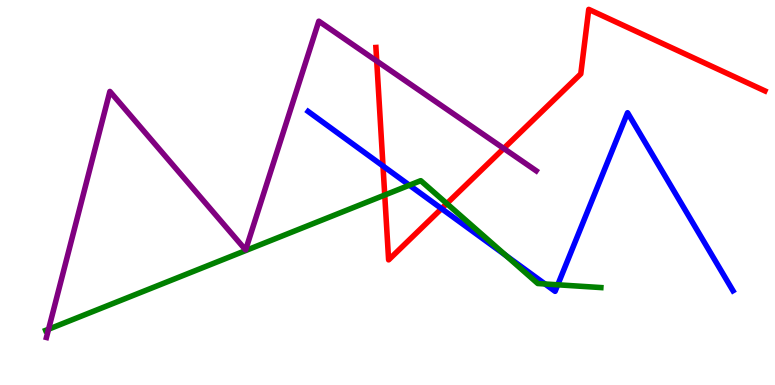[{'lines': ['blue', 'red'], 'intersections': [{'x': 4.94, 'y': 5.69}, {'x': 5.7, 'y': 4.58}]}, {'lines': ['green', 'red'], 'intersections': [{'x': 4.96, 'y': 4.93}, {'x': 5.77, 'y': 4.71}]}, {'lines': ['purple', 'red'], 'intersections': [{'x': 4.86, 'y': 8.41}, {'x': 6.5, 'y': 6.14}]}, {'lines': ['blue', 'green'], 'intersections': [{'x': 5.28, 'y': 5.19}, {'x': 6.53, 'y': 3.36}, {'x': 7.03, 'y': 2.62}, {'x': 7.2, 'y': 2.6}]}, {'lines': ['blue', 'purple'], 'intersections': []}, {'lines': ['green', 'purple'], 'intersections': [{'x': 0.627, 'y': 1.45}]}]